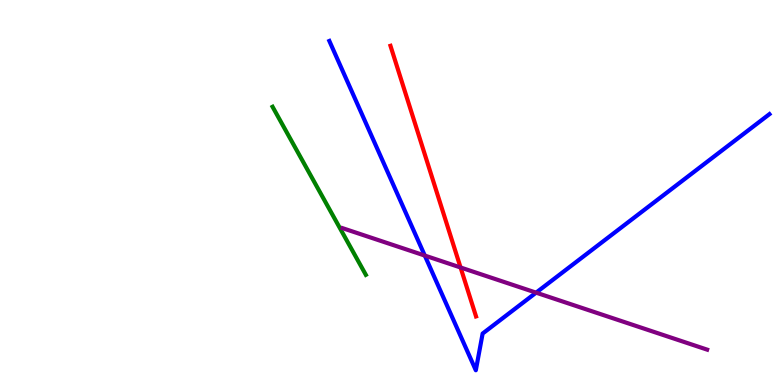[{'lines': ['blue', 'red'], 'intersections': []}, {'lines': ['green', 'red'], 'intersections': []}, {'lines': ['purple', 'red'], 'intersections': [{'x': 5.94, 'y': 3.05}]}, {'lines': ['blue', 'green'], 'intersections': []}, {'lines': ['blue', 'purple'], 'intersections': [{'x': 5.48, 'y': 3.36}, {'x': 6.92, 'y': 2.4}]}, {'lines': ['green', 'purple'], 'intersections': []}]